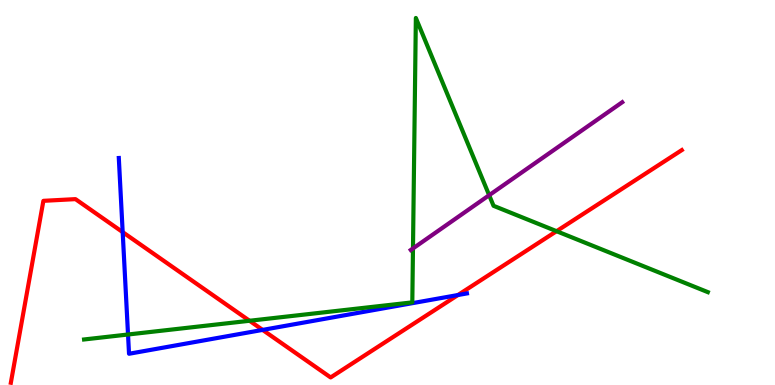[{'lines': ['blue', 'red'], 'intersections': [{'x': 1.58, 'y': 3.97}, {'x': 3.39, 'y': 1.43}, {'x': 5.91, 'y': 2.34}]}, {'lines': ['green', 'red'], 'intersections': [{'x': 3.22, 'y': 1.67}, {'x': 7.18, 'y': 4.0}]}, {'lines': ['purple', 'red'], 'intersections': []}, {'lines': ['blue', 'green'], 'intersections': [{'x': 1.65, 'y': 1.31}]}, {'lines': ['blue', 'purple'], 'intersections': []}, {'lines': ['green', 'purple'], 'intersections': [{'x': 5.33, 'y': 3.55}, {'x': 6.31, 'y': 4.93}]}]